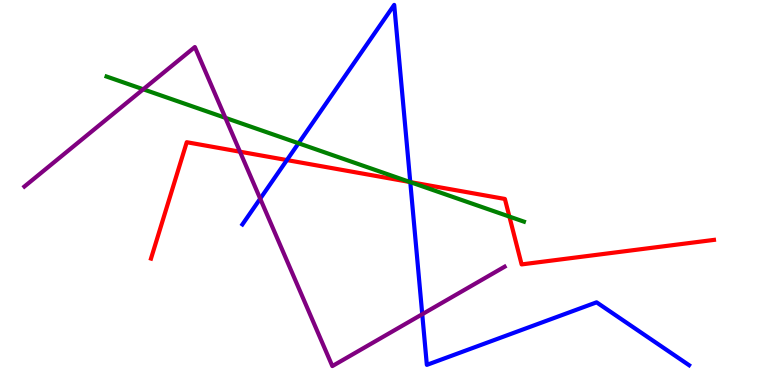[{'lines': ['blue', 'red'], 'intersections': [{'x': 3.7, 'y': 5.84}, {'x': 5.29, 'y': 5.27}]}, {'lines': ['green', 'red'], 'intersections': [{'x': 5.29, 'y': 5.27}, {'x': 6.57, 'y': 4.37}]}, {'lines': ['purple', 'red'], 'intersections': [{'x': 3.1, 'y': 6.06}]}, {'lines': ['blue', 'green'], 'intersections': [{'x': 3.85, 'y': 6.28}, {'x': 5.29, 'y': 5.27}]}, {'lines': ['blue', 'purple'], 'intersections': [{'x': 3.36, 'y': 4.84}, {'x': 5.45, 'y': 1.84}]}, {'lines': ['green', 'purple'], 'intersections': [{'x': 1.85, 'y': 7.68}, {'x': 2.91, 'y': 6.94}]}]